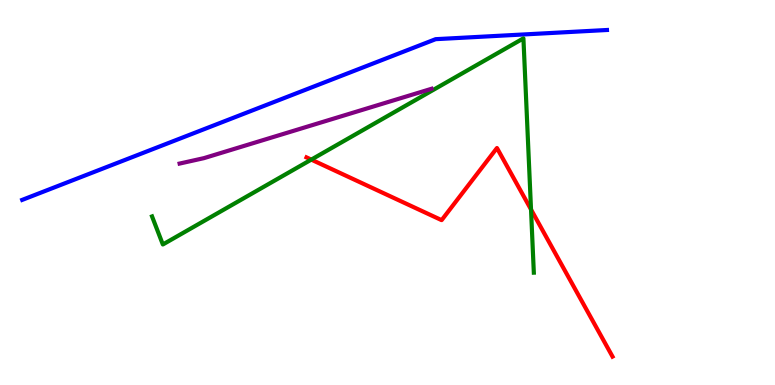[{'lines': ['blue', 'red'], 'intersections': []}, {'lines': ['green', 'red'], 'intersections': [{'x': 4.02, 'y': 5.85}, {'x': 6.85, 'y': 4.56}]}, {'lines': ['purple', 'red'], 'intersections': []}, {'lines': ['blue', 'green'], 'intersections': []}, {'lines': ['blue', 'purple'], 'intersections': []}, {'lines': ['green', 'purple'], 'intersections': []}]